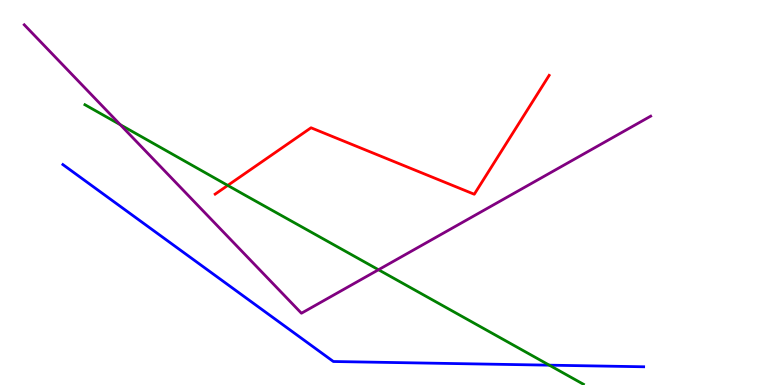[{'lines': ['blue', 'red'], 'intersections': []}, {'lines': ['green', 'red'], 'intersections': [{'x': 2.94, 'y': 5.18}]}, {'lines': ['purple', 'red'], 'intersections': []}, {'lines': ['blue', 'green'], 'intersections': [{'x': 7.09, 'y': 0.515}]}, {'lines': ['blue', 'purple'], 'intersections': []}, {'lines': ['green', 'purple'], 'intersections': [{'x': 1.55, 'y': 6.76}, {'x': 4.88, 'y': 2.99}]}]